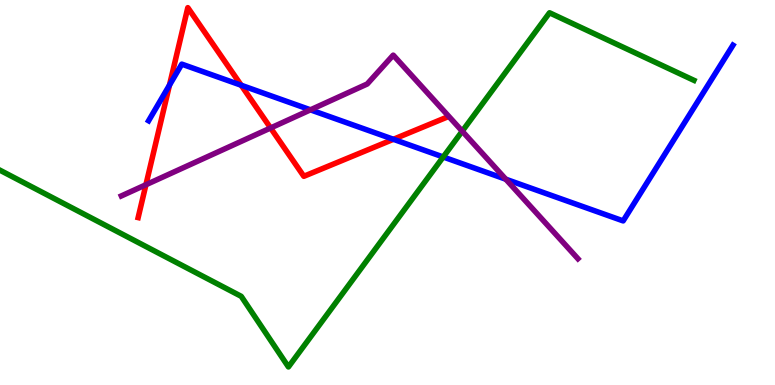[{'lines': ['blue', 'red'], 'intersections': [{'x': 2.19, 'y': 7.79}, {'x': 3.11, 'y': 7.79}, {'x': 5.08, 'y': 6.38}]}, {'lines': ['green', 'red'], 'intersections': []}, {'lines': ['purple', 'red'], 'intersections': [{'x': 1.88, 'y': 5.2}, {'x': 3.49, 'y': 6.68}]}, {'lines': ['blue', 'green'], 'intersections': [{'x': 5.72, 'y': 5.92}]}, {'lines': ['blue', 'purple'], 'intersections': [{'x': 4.01, 'y': 7.15}, {'x': 6.53, 'y': 5.35}]}, {'lines': ['green', 'purple'], 'intersections': [{'x': 5.96, 'y': 6.59}]}]